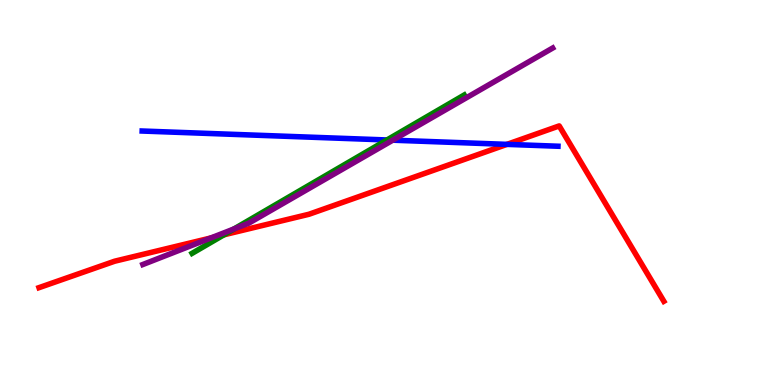[{'lines': ['blue', 'red'], 'intersections': [{'x': 6.54, 'y': 6.25}]}, {'lines': ['green', 'red'], 'intersections': [{'x': 2.89, 'y': 3.9}]}, {'lines': ['purple', 'red'], 'intersections': [{'x': 2.72, 'y': 3.82}]}, {'lines': ['blue', 'green'], 'intersections': [{'x': 4.99, 'y': 6.36}]}, {'lines': ['blue', 'purple'], 'intersections': [{'x': 5.07, 'y': 6.36}]}, {'lines': ['green', 'purple'], 'intersections': [{'x': 3.02, 'y': 4.05}]}]